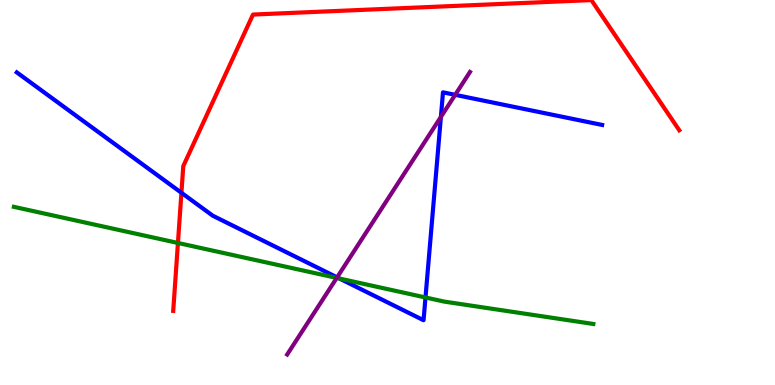[{'lines': ['blue', 'red'], 'intersections': [{'x': 2.34, 'y': 4.99}]}, {'lines': ['green', 'red'], 'intersections': [{'x': 2.3, 'y': 3.69}]}, {'lines': ['purple', 'red'], 'intersections': []}, {'lines': ['blue', 'green'], 'intersections': [{'x': 4.38, 'y': 2.77}, {'x': 5.49, 'y': 2.27}]}, {'lines': ['blue', 'purple'], 'intersections': [{'x': 4.35, 'y': 2.8}, {'x': 5.69, 'y': 6.96}, {'x': 5.87, 'y': 7.54}]}, {'lines': ['green', 'purple'], 'intersections': [{'x': 4.34, 'y': 2.78}]}]